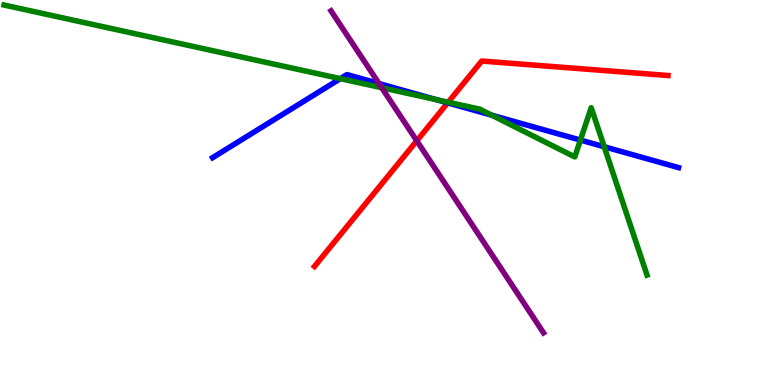[{'lines': ['blue', 'red'], 'intersections': [{'x': 5.78, 'y': 7.33}]}, {'lines': ['green', 'red'], 'intersections': [{'x': 5.78, 'y': 7.34}]}, {'lines': ['purple', 'red'], 'intersections': [{'x': 5.38, 'y': 6.34}]}, {'lines': ['blue', 'green'], 'intersections': [{'x': 4.39, 'y': 7.96}, {'x': 5.63, 'y': 7.41}, {'x': 6.35, 'y': 7.01}, {'x': 7.49, 'y': 6.36}, {'x': 7.8, 'y': 6.19}]}, {'lines': ['blue', 'purple'], 'intersections': [{'x': 4.89, 'y': 7.83}]}, {'lines': ['green', 'purple'], 'intersections': [{'x': 4.93, 'y': 7.72}]}]